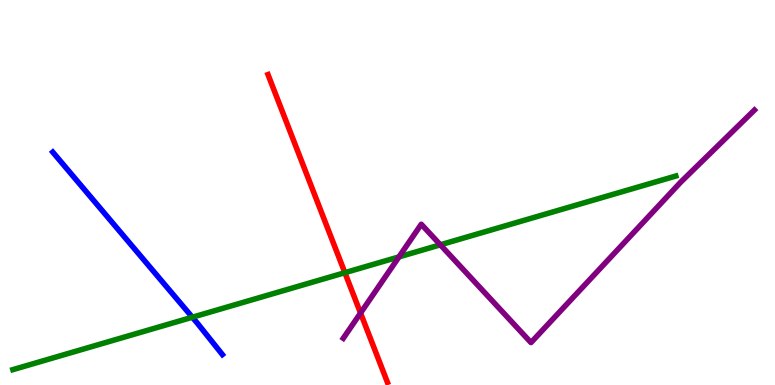[{'lines': ['blue', 'red'], 'intersections': []}, {'lines': ['green', 'red'], 'intersections': [{'x': 4.45, 'y': 2.92}]}, {'lines': ['purple', 'red'], 'intersections': [{'x': 4.65, 'y': 1.87}]}, {'lines': ['blue', 'green'], 'intersections': [{'x': 2.48, 'y': 1.76}]}, {'lines': ['blue', 'purple'], 'intersections': []}, {'lines': ['green', 'purple'], 'intersections': [{'x': 5.15, 'y': 3.33}, {'x': 5.68, 'y': 3.64}]}]